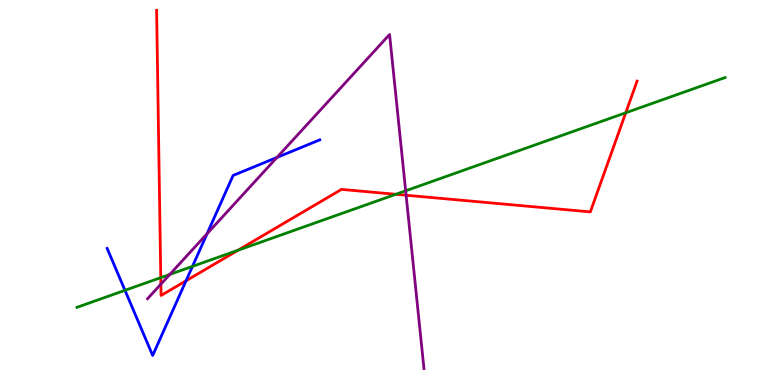[{'lines': ['blue', 'red'], 'intersections': [{'x': 2.4, 'y': 2.71}]}, {'lines': ['green', 'red'], 'intersections': [{'x': 2.07, 'y': 2.79}, {'x': 3.07, 'y': 3.5}, {'x': 5.11, 'y': 4.95}, {'x': 8.07, 'y': 7.07}]}, {'lines': ['purple', 'red'], 'intersections': [{'x': 2.08, 'y': 2.62}, {'x': 5.24, 'y': 4.93}]}, {'lines': ['blue', 'green'], 'intersections': [{'x': 1.61, 'y': 2.46}, {'x': 2.48, 'y': 3.08}]}, {'lines': ['blue', 'purple'], 'intersections': [{'x': 2.67, 'y': 3.93}, {'x': 3.57, 'y': 5.91}]}, {'lines': ['green', 'purple'], 'intersections': [{'x': 2.19, 'y': 2.87}, {'x': 5.23, 'y': 5.04}]}]